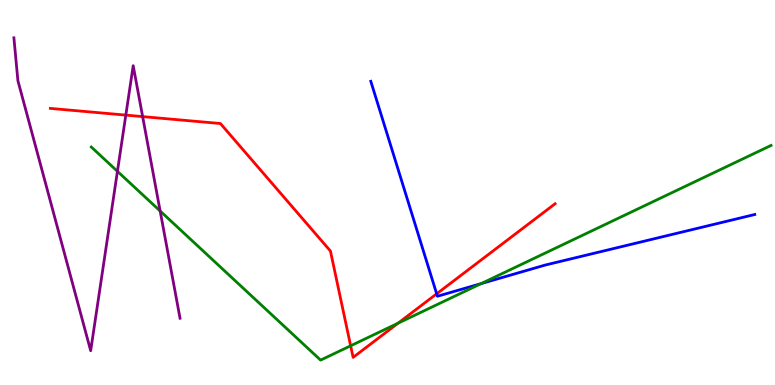[{'lines': ['blue', 'red'], 'intersections': [{'x': 5.63, 'y': 2.37}]}, {'lines': ['green', 'red'], 'intersections': [{'x': 4.52, 'y': 1.02}, {'x': 5.14, 'y': 1.61}]}, {'lines': ['purple', 'red'], 'intersections': [{'x': 1.62, 'y': 7.01}, {'x': 1.84, 'y': 6.97}]}, {'lines': ['blue', 'green'], 'intersections': [{'x': 6.21, 'y': 2.63}]}, {'lines': ['blue', 'purple'], 'intersections': []}, {'lines': ['green', 'purple'], 'intersections': [{'x': 1.52, 'y': 5.55}, {'x': 2.07, 'y': 4.52}]}]